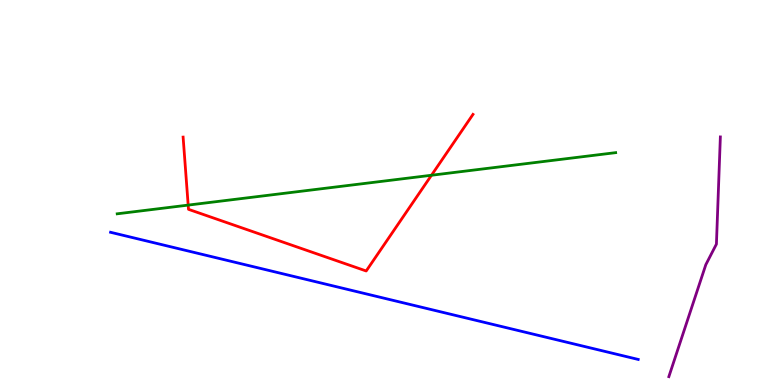[{'lines': ['blue', 'red'], 'intersections': []}, {'lines': ['green', 'red'], 'intersections': [{'x': 2.43, 'y': 4.67}, {'x': 5.57, 'y': 5.45}]}, {'lines': ['purple', 'red'], 'intersections': []}, {'lines': ['blue', 'green'], 'intersections': []}, {'lines': ['blue', 'purple'], 'intersections': []}, {'lines': ['green', 'purple'], 'intersections': []}]